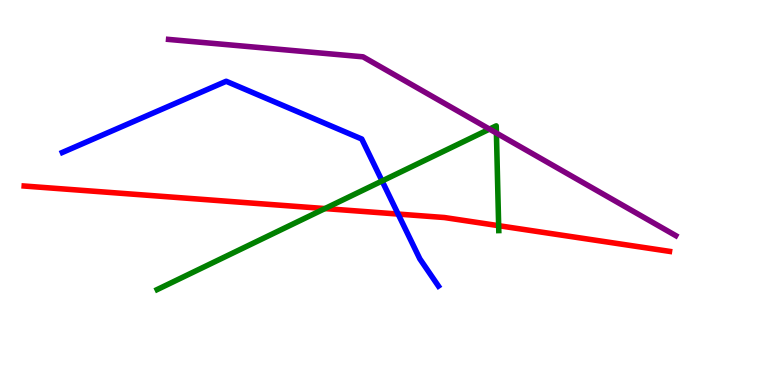[{'lines': ['blue', 'red'], 'intersections': [{'x': 5.14, 'y': 4.44}]}, {'lines': ['green', 'red'], 'intersections': [{'x': 4.19, 'y': 4.58}, {'x': 6.43, 'y': 4.14}]}, {'lines': ['purple', 'red'], 'intersections': []}, {'lines': ['blue', 'green'], 'intersections': [{'x': 4.93, 'y': 5.3}]}, {'lines': ['blue', 'purple'], 'intersections': []}, {'lines': ['green', 'purple'], 'intersections': [{'x': 6.32, 'y': 6.65}, {'x': 6.41, 'y': 6.54}]}]